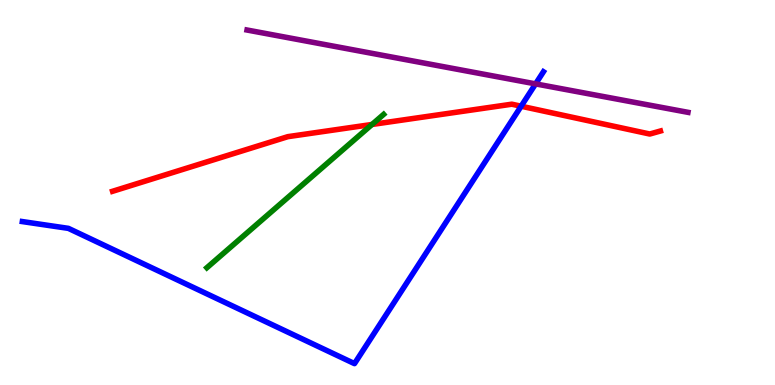[{'lines': ['blue', 'red'], 'intersections': [{'x': 6.72, 'y': 7.24}]}, {'lines': ['green', 'red'], 'intersections': [{'x': 4.8, 'y': 6.77}]}, {'lines': ['purple', 'red'], 'intersections': []}, {'lines': ['blue', 'green'], 'intersections': []}, {'lines': ['blue', 'purple'], 'intersections': [{'x': 6.91, 'y': 7.82}]}, {'lines': ['green', 'purple'], 'intersections': []}]